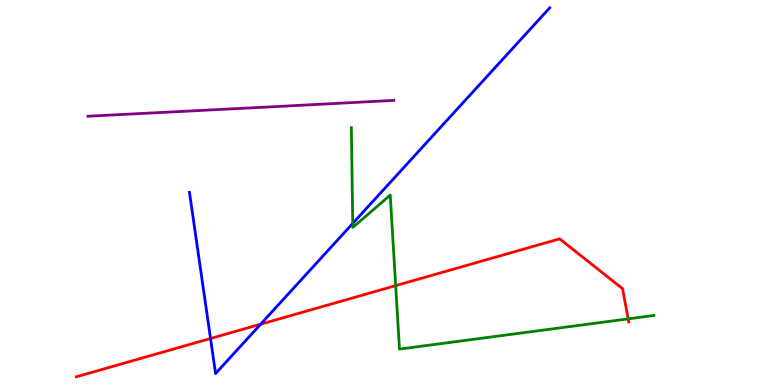[{'lines': ['blue', 'red'], 'intersections': [{'x': 2.72, 'y': 1.21}, {'x': 3.36, 'y': 1.58}]}, {'lines': ['green', 'red'], 'intersections': [{'x': 5.11, 'y': 2.58}, {'x': 8.11, 'y': 1.72}]}, {'lines': ['purple', 'red'], 'intersections': []}, {'lines': ['blue', 'green'], 'intersections': [{'x': 4.55, 'y': 4.2}]}, {'lines': ['blue', 'purple'], 'intersections': []}, {'lines': ['green', 'purple'], 'intersections': []}]